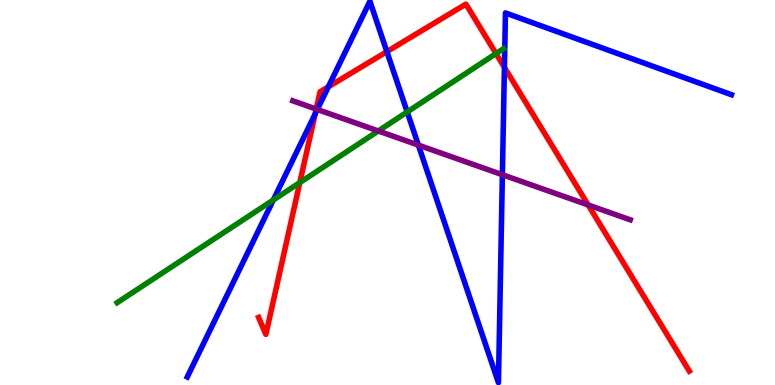[{'lines': ['blue', 'red'], 'intersections': [{'x': 4.07, 'y': 7.04}, {'x': 4.24, 'y': 7.74}, {'x': 4.99, 'y': 8.66}, {'x': 6.51, 'y': 8.25}]}, {'lines': ['green', 'red'], 'intersections': [{'x': 3.87, 'y': 5.26}, {'x': 6.4, 'y': 8.61}]}, {'lines': ['purple', 'red'], 'intersections': [{'x': 4.08, 'y': 7.17}, {'x': 7.59, 'y': 4.68}]}, {'lines': ['blue', 'green'], 'intersections': [{'x': 3.53, 'y': 4.81}, {'x': 5.25, 'y': 7.09}]}, {'lines': ['blue', 'purple'], 'intersections': [{'x': 4.09, 'y': 7.16}, {'x': 5.4, 'y': 6.23}, {'x': 6.48, 'y': 5.46}]}, {'lines': ['green', 'purple'], 'intersections': [{'x': 4.88, 'y': 6.6}]}]